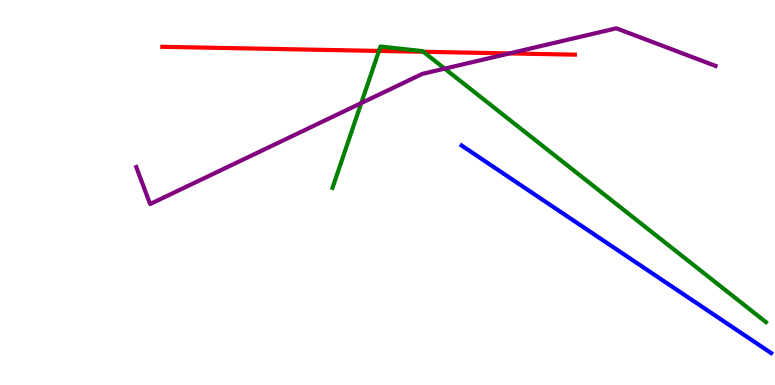[{'lines': ['blue', 'red'], 'intersections': []}, {'lines': ['green', 'red'], 'intersections': [{'x': 4.89, 'y': 8.68}, {'x': 5.46, 'y': 8.66}]}, {'lines': ['purple', 'red'], 'intersections': [{'x': 6.57, 'y': 8.61}]}, {'lines': ['blue', 'green'], 'intersections': []}, {'lines': ['blue', 'purple'], 'intersections': []}, {'lines': ['green', 'purple'], 'intersections': [{'x': 4.66, 'y': 7.32}, {'x': 5.74, 'y': 8.22}]}]